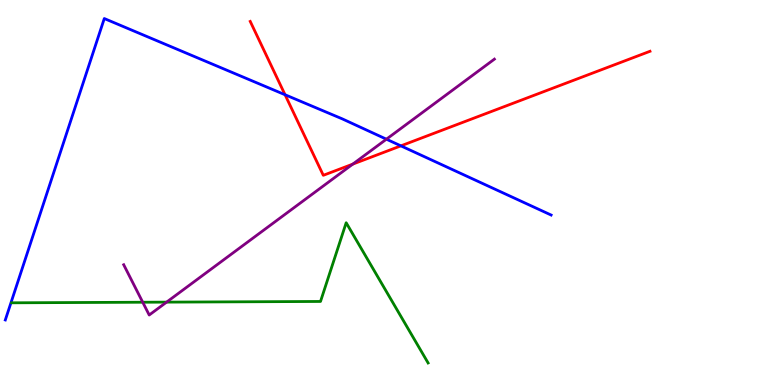[{'lines': ['blue', 'red'], 'intersections': [{'x': 3.68, 'y': 7.54}, {'x': 5.17, 'y': 6.21}]}, {'lines': ['green', 'red'], 'intersections': []}, {'lines': ['purple', 'red'], 'intersections': [{'x': 4.55, 'y': 5.74}]}, {'lines': ['blue', 'green'], 'intersections': []}, {'lines': ['blue', 'purple'], 'intersections': [{'x': 4.99, 'y': 6.38}]}, {'lines': ['green', 'purple'], 'intersections': [{'x': 1.84, 'y': 2.15}, {'x': 2.15, 'y': 2.15}]}]